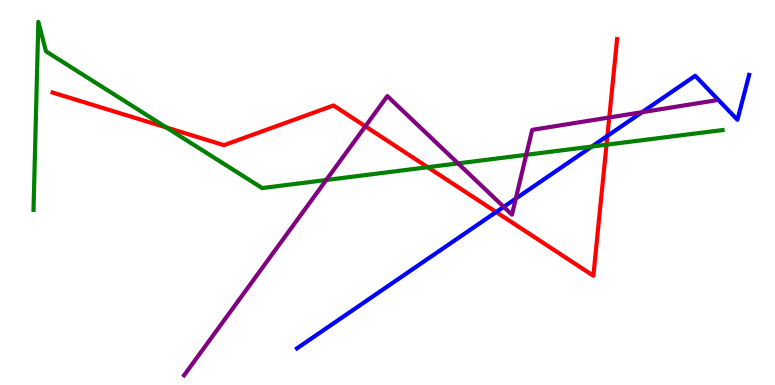[{'lines': ['blue', 'red'], 'intersections': [{'x': 6.4, 'y': 4.49}, {'x': 7.84, 'y': 6.47}]}, {'lines': ['green', 'red'], 'intersections': [{'x': 2.15, 'y': 6.69}, {'x': 5.52, 'y': 5.66}, {'x': 7.83, 'y': 6.24}]}, {'lines': ['purple', 'red'], 'intersections': [{'x': 4.71, 'y': 6.72}, {'x': 7.86, 'y': 6.95}]}, {'lines': ['blue', 'green'], 'intersections': [{'x': 7.64, 'y': 6.19}]}, {'lines': ['blue', 'purple'], 'intersections': [{'x': 6.5, 'y': 4.63}, {'x': 6.66, 'y': 4.84}, {'x': 8.28, 'y': 7.09}]}, {'lines': ['green', 'purple'], 'intersections': [{'x': 4.21, 'y': 5.32}, {'x': 5.91, 'y': 5.76}, {'x': 6.79, 'y': 5.98}]}]